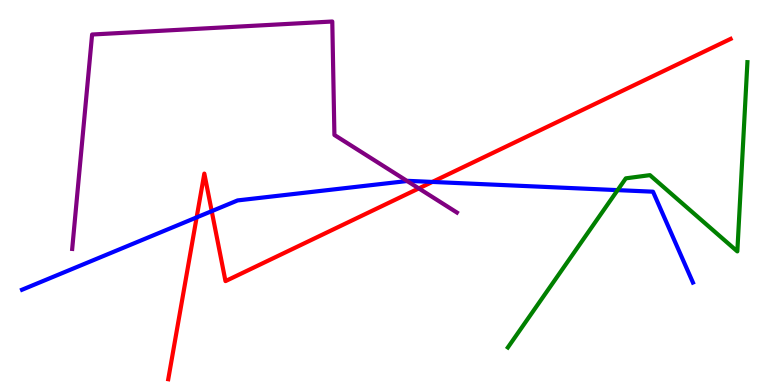[{'lines': ['blue', 'red'], 'intersections': [{'x': 2.54, 'y': 4.35}, {'x': 2.73, 'y': 4.52}, {'x': 5.58, 'y': 5.27}]}, {'lines': ['green', 'red'], 'intersections': []}, {'lines': ['purple', 'red'], 'intersections': [{'x': 5.4, 'y': 5.11}]}, {'lines': ['blue', 'green'], 'intersections': [{'x': 7.97, 'y': 5.06}]}, {'lines': ['blue', 'purple'], 'intersections': [{'x': 5.25, 'y': 5.3}]}, {'lines': ['green', 'purple'], 'intersections': []}]